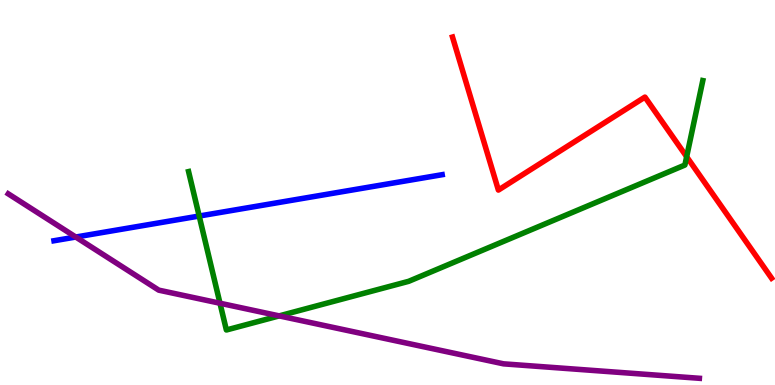[{'lines': ['blue', 'red'], 'intersections': []}, {'lines': ['green', 'red'], 'intersections': [{'x': 8.86, 'y': 5.93}]}, {'lines': ['purple', 'red'], 'intersections': []}, {'lines': ['blue', 'green'], 'intersections': [{'x': 2.57, 'y': 4.39}]}, {'lines': ['blue', 'purple'], 'intersections': [{'x': 0.978, 'y': 3.84}]}, {'lines': ['green', 'purple'], 'intersections': [{'x': 2.84, 'y': 2.12}, {'x': 3.6, 'y': 1.8}]}]